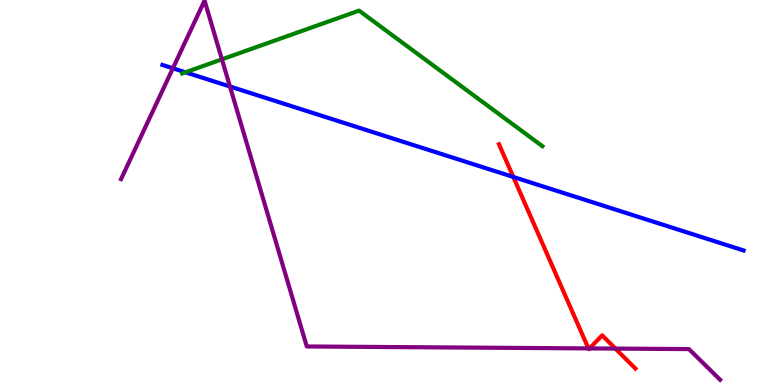[{'lines': ['blue', 'red'], 'intersections': [{'x': 6.62, 'y': 5.4}]}, {'lines': ['green', 'red'], 'intersections': []}, {'lines': ['purple', 'red'], 'intersections': [{'x': 7.59, 'y': 0.95}, {'x': 7.61, 'y': 0.95}, {'x': 7.94, 'y': 0.946}]}, {'lines': ['blue', 'green'], 'intersections': [{'x': 2.39, 'y': 8.12}]}, {'lines': ['blue', 'purple'], 'intersections': [{'x': 2.23, 'y': 8.23}, {'x': 2.97, 'y': 7.75}]}, {'lines': ['green', 'purple'], 'intersections': [{'x': 2.86, 'y': 8.46}]}]